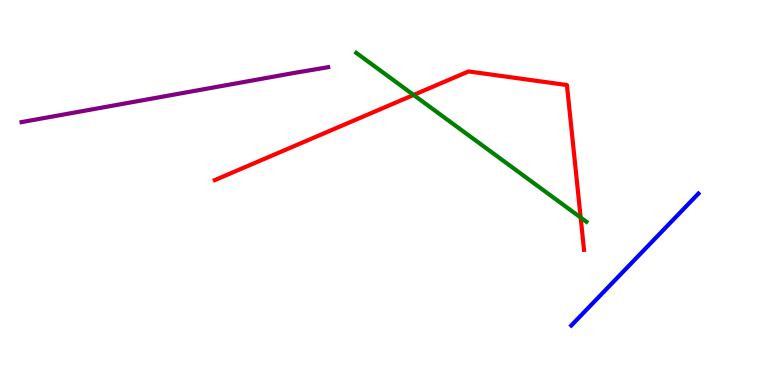[{'lines': ['blue', 'red'], 'intersections': []}, {'lines': ['green', 'red'], 'intersections': [{'x': 5.34, 'y': 7.53}, {'x': 7.49, 'y': 4.35}]}, {'lines': ['purple', 'red'], 'intersections': []}, {'lines': ['blue', 'green'], 'intersections': []}, {'lines': ['blue', 'purple'], 'intersections': []}, {'lines': ['green', 'purple'], 'intersections': []}]